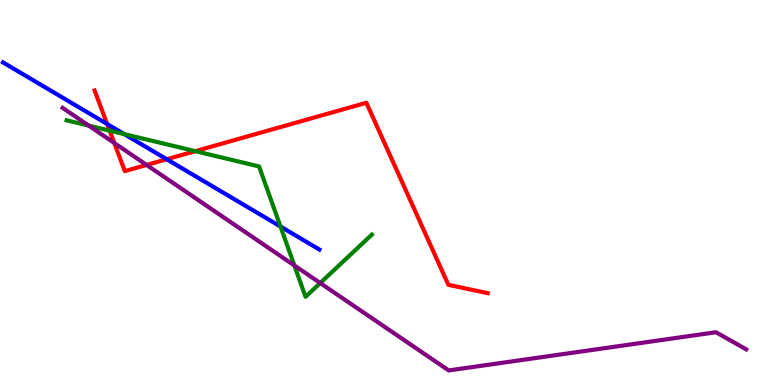[{'lines': ['blue', 'red'], 'intersections': [{'x': 1.38, 'y': 6.78}, {'x': 2.15, 'y': 5.86}]}, {'lines': ['green', 'red'], 'intersections': [{'x': 1.41, 'y': 6.61}, {'x': 2.52, 'y': 6.07}]}, {'lines': ['purple', 'red'], 'intersections': [{'x': 1.47, 'y': 6.29}, {'x': 1.89, 'y': 5.72}]}, {'lines': ['blue', 'green'], 'intersections': [{'x': 1.6, 'y': 6.52}, {'x': 3.62, 'y': 4.12}]}, {'lines': ['blue', 'purple'], 'intersections': []}, {'lines': ['green', 'purple'], 'intersections': [{'x': 1.15, 'y': 6.74}, {'x': 3.8, 'y': 3.11}, {'x': 4.13, 'y': 2.65}]}]